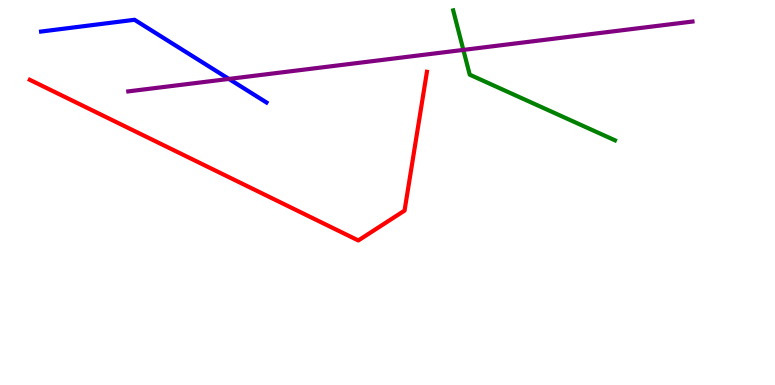[{'lines': ['blue', 'red'], 'intersections': []}, {'lines': ['green', 'red'], 'intersections': []}, {'lines': ['purple', 'red'], 'intersections': []}, {'lines': ['blue', 'green'], 'intersections': []}, {'lines': ['blue', 'purple'], 'intersections': [{'x': 2.95, 'y': 7.95}]}, {'lines': ['green', 'purple'], 'intersections': [{'x': 5.98, 'y': 8.7}]}]